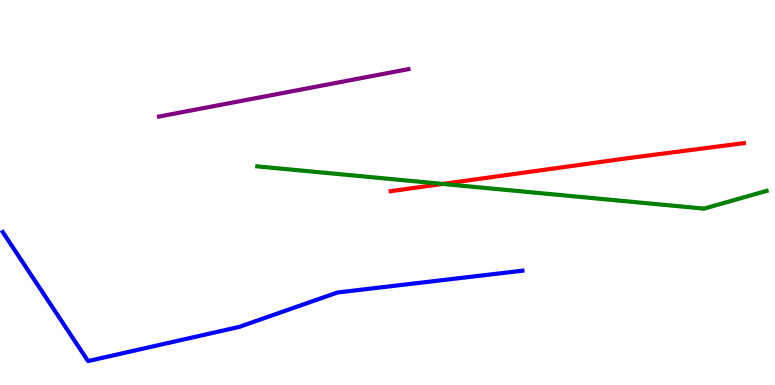[{'lines': ['blue', 'red'], 'intersections': []}, {'lines': ['green', 'red'], 'intersections': [{'x': 5.71, 'y': 5.22}]}, {'lines': ['purple', 'red'], 'intersections': []}, {'lines': ['blue', 'green'], 'intersections': []}, {'lines': ['blue', 'purple'], 'intersections': []}, {'lines': ['green', 'purple'], 'intersections': []}]